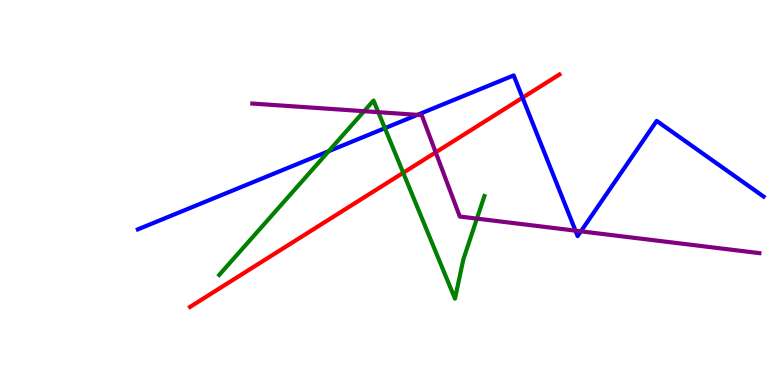[{'lines': ['blue', 'red'], 'intersections': [{'x': 6.74, 'y': 7.46}]}, {'lines': ['green', 'red'], 'intersections': [{'x': 5.2, 'y': 5.51}]}, {'lines': ['purple', 'red'], 'intersections': [{'x': 5.62, 'y': 6.04}]}, {'lines': ['blue', 'green'], 'intersections': [{'x': 4.24, 'y': 6.07}, {'x': 4.97, 'y': 6.67}]}, {'lines': ['blue', 'purple'], 'intersections': [{'x': 5.39, 'y': 7.02}, {'x': 7.43, 'y': 4.01}, {'x': 7.5, 'y': 3.99}]}, {'lines': ['green', 'purple'], 'intersections': [{'x': 4.7, 'y': 7.11}, {'x': 4.88, 'y': 7.09}, {'x': 6.15, 'y': 4.32}]}]